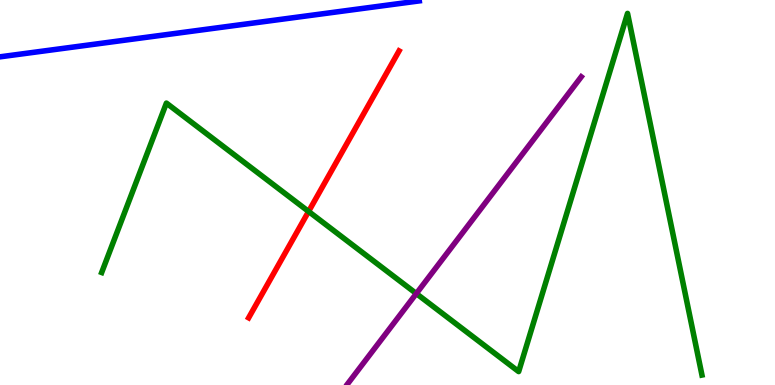[{'lines': ['blue', 'red'], 'intersections': []}, {'lines': ['green', 'red'], 'intersections': [{'x': 3.98, 'y': 4.51}]}, {'lines': ['purple', 'red'], 'intersections': []}, {'lines': ['blue', 'green'], 'intersections': []}, {'lines': ['blue', 'purple'], 'intersections': []}, {'lines': ['green', 'purple'], 'intersections': [{'x': 5.37, 'y': 2.37}]}]